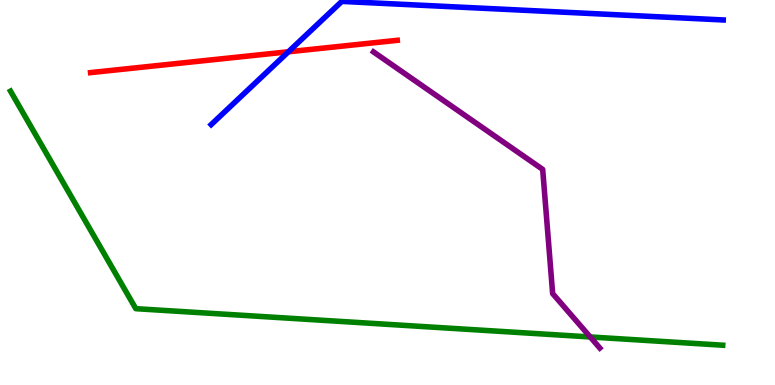[{'lines': ['blue', 'red'], 'intersections': [{'x': 3.72, 'y': 8.66}]}, {'lines': ['green', 'red'], 'intersections': []}, {'lines': ['purple', 'red'], 'intersections': []}, {'lines': ['blue', 'green'], 'intersections': []}, {'lines': ['blue', 'purple'], 'intersections': []}, {'lines': ['green', 'purple'], 'intersections': [{'x': 7.62, 'y': 1.25}]}]